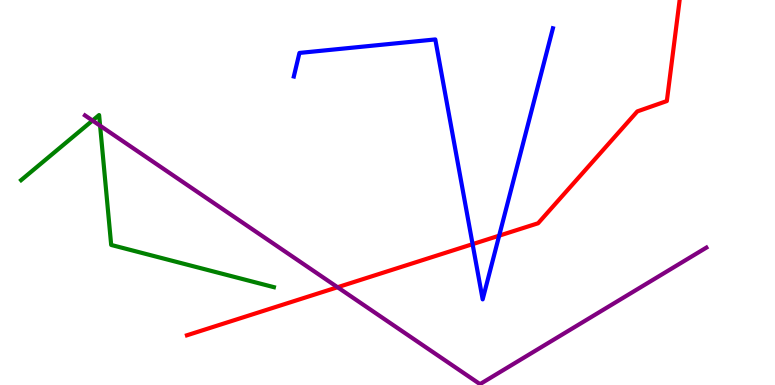[{'lines': ['blue', 'red'], 'intersections': [{'x': 6.1, 'y': 3.66}, {'x': 6.44, 'y': 3.88}]}, {'lines': ['green', 'red'], 'intersections': []}, {'lines': ['purple', 'red'], 'intersections': [{'x': 4.36, 'y': 2.54}]}, {'lines': ['blue', 'green'], 'intersections': []}, {'lines': ['blue', 'purple'], 'intersections': []}, {'lines': ['green', 'purple'], 'intersections': [{'x': 1.19, 'y': 6.87}, {'x': 1.29, 'y': 6.73}]}]